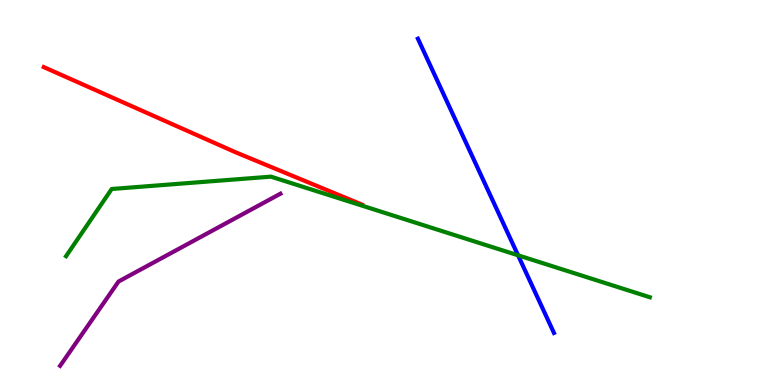[{'lines': ['blue', 'red'], 'intersections': []}, {'lines': ['green', 'red'], 'intersections': []}, {'lines': ['purple', 'red'], 'intersections': []}, {'lines': ['blue', 'green'], 'intersections': [{'x': 6.68, 'y': 3.37}]}, {'lines': ['blue', 'purple'], 'intersections': []}, {'lines': ['green', 'purple'], 'intersections': []}]